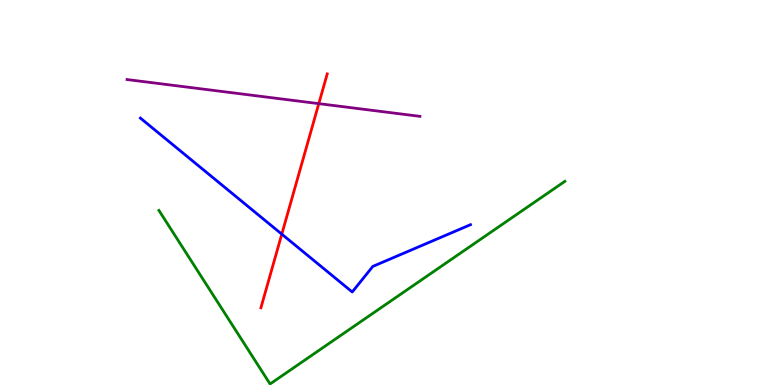[{'lines': ['blue', 'red'], 'intersections': [{'x': 3.64, 'y': 3.92}]}, {'lines': ['green', 'red'], 'intersections': []}, {'lines': ['purple', 'red'], 'intersections': [{'x': 4.11, 'y': 7.31}]}, {'lines': ['blue', 'green'], 'intersections': []}, {'lines': ['blue', 'purple'], 'intersections': []}, {'lines': ['green', 'purple'], 'intersections': []}]